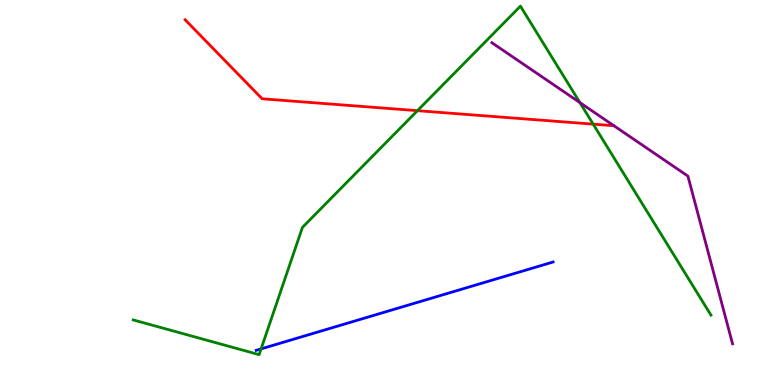[{'lines': ['blue', 'red'], 'intersections': []}, {'lines': ['green', 'red'], 'intersections': [{'x': 5.39, 'y': 7.13}, {'x': 7.65, 'y': 6.78}]}, {'lines': ['purple', 'red'], 'intersections': []}, {'lines': ['blue', 'green'], 'intersections': [{'x': 3.37, 'y': 0.938}]}, {'lines': ['blue', 'purple'], 'intersections': []}, {'lines': ['green', 'purple'], 'intersections': [{'x': 7.48, 'y': 7.33}]}]